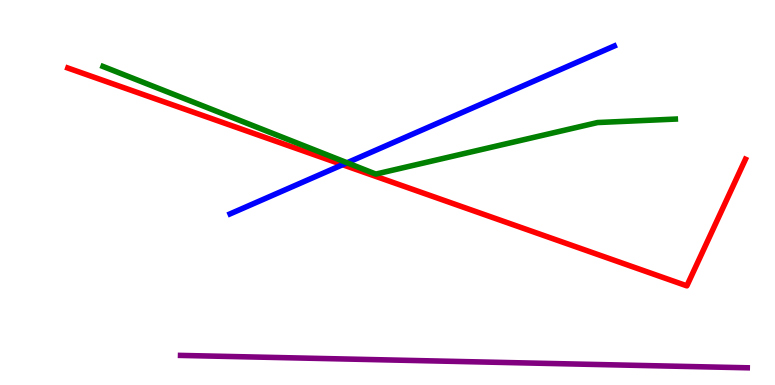[{'lines': ['blue', 'red'], 'intersections': [{'x': 4.42, 'y': 5.72}]}, {'lines': ['green', 'red'], 'intersections': []}, {'lines': ['purple', 'red'], 'intersections': []}, {'lines': ['blue', 'green'], 'intersections': [{'x': 4.48, 'y': 5.77}]}, {'lines': ['blue', 'purple'], 'intersections': []}, {'lines': ['green', 'purple'], 'intersections': []}]